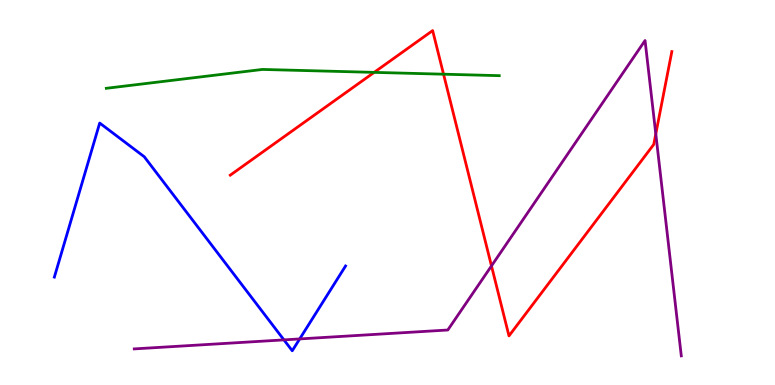[{'lines': ['blue', 'red'], 'intersections': []}, {'lines': ['green', 'red'], 'intersections': [{'x': 4.83, 'y': 8.12}, {'x': 5.72, 'y': 8.07}]}, {'lines': ['purple', 'red'], 'intersections': [{'x': 6.34, 'y': 3.09}, {'x': 8.46, 'y': 6.52}]}, {'lines': ['blue', 'green'], 'intersections': []}, {'lines': ['blue', 'purple'], 'intersections': [{'x': 3.66, 'y': 1.17}, {'x': 3.87, 'y': 1.2}]}, {'lines': ['green', 'purple'], 'intersections': []}]